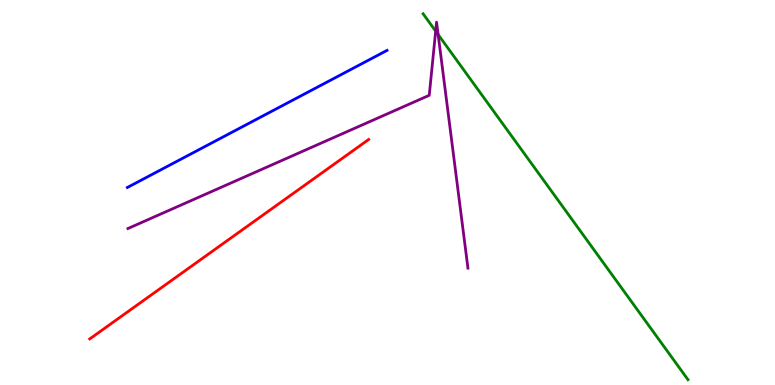[{'lines': ['blue', 'red'], 'intersections': []}, {'lines': ['green', 'red'], 'intersections': []}, {'lines': ['purple', 'red'], 'intersections': []}, {'lines': ['blue', 'green'], 'intersections': []}, {'lines': ['blue', 'purple'], 'intersections': []}, {'lines': ['green', 'purple'], 'intersections': [{'x': 5.62, 'y': 9.19}, {'x': 5.65, 'y': 9.1}]}]